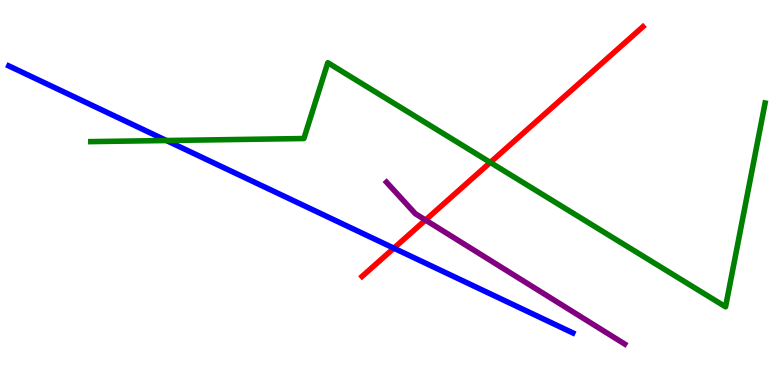[{'lines': ['blue', 'red'], 'intersections': [{'x': 5.08, 'y': 3.55}]}, {'lines': ['green', 'red'], 'intersections': [{'x': 6.33, 'y': 5.78}]}, {'lines': ['purple', 'red'], 'intersections': [{'x': 5.49, 'y': 4.28}]}, {'lines': ['blue', 'green'], 'intersections': [{'x': 2.15, 'y': 6.35}]}, {'lines': ['blue', 'purple'], 'intersections': []}, {'lines': ['green', 'purple'], 'intersections': []}]